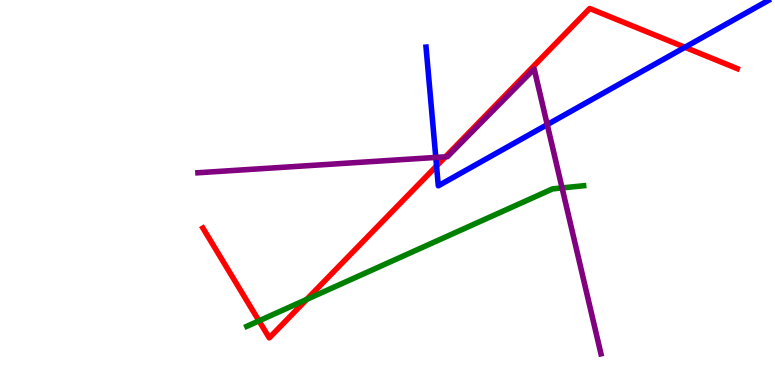[{'lines': ['blue', 'red'], 'intersections': [{'x': 5.63, 'y': 5.69}, {'x': 8.84, 'y': 8.77}]}, {'lines': ['green', 'red'], 'intersections': [{'x': 3.34, 'y': 1.67}, {'x': 3.96, 'y': 2.22}]}, {'lines': ['purple', 'red'], 'intersections': [{'x': 5.75, 'y': 5.93}]}, {'lines': ['blue', 'green'], 'intersections': []}, {'lines': ['blue', 'purple'], 'intersections': [{'x': 5.62, 'y': 5.91}, {'x': 7.06, 'y': 6.76}]}, {'lines': ['green', 'purple'], 'intersections': [{'x': 7.25, 'y': 5.12}]}]